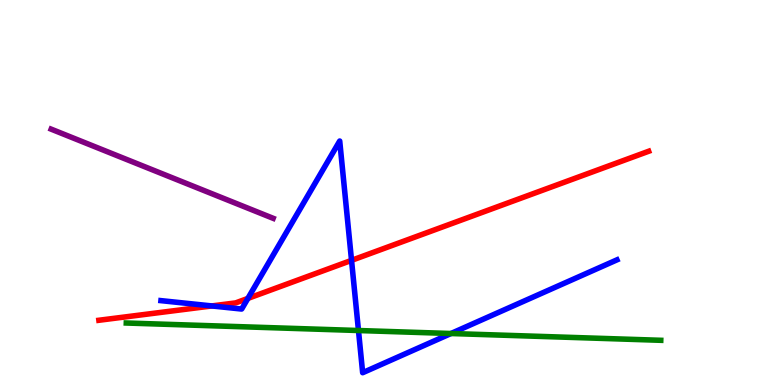[{'lines': ['blue', 'red'], 'intersections': [{'x': 2.73, 'y': 2.05}, {'x': 3.2, 'y': 2.25}, {'x': 4.54, 'y': 3.24}]}, {'lines': ['green', 'red'], 'intersections': []}, {'lines': ['purple', 'red'], 'intersections': []}, {'lines': ['blue', 'green'], 'intersections': [{'x': 4.63, 'y': 1.42}, {'x': 5.82, 'y': 1.34}]}, {'lines': ['blue', 'purple'], 'intersections': []}, {'lines': ['green', 'purple'], 'intersections': []}]